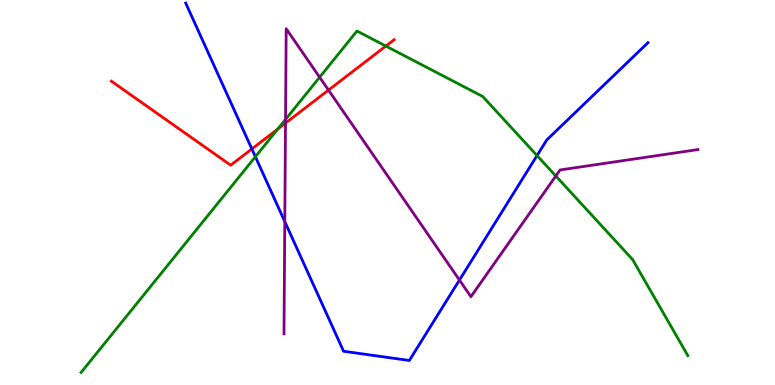[{'lines': ['blue', 'red'], 'intersections': [{'x': 3.25, 'y': 6.13}]}, {'lines': ['green', 'red'], 'intersections': [{'x': 3.58, 'y': 6.65}, {'x': 4.98, 'y': 8.8}]}, {'lines': ['purple', 'red'], 'intersections': [{'x': 3.68, 'y': 6.8}, {'x': 4.24, 'y': 7.66}]}, {'lines': ['blue', 'green'], 'intersections': [{'x': 3.3, 'y': 5.93}, {'x': 6.93, 'y': 5.96}]}, {'lines': ['blue', 'purple'], 'intersections': [{'x': 3.67, 'y': 4.24}, {'x': 5.93, 'y': 2.73}]}, {'lines': ['green', 'purple'], 'intersections': [{'x': 3.68, 'y': 6.9}, {'x': 4.12, 'y': 7.99}, {'x': 7.17, 'y': 5.43}]}]